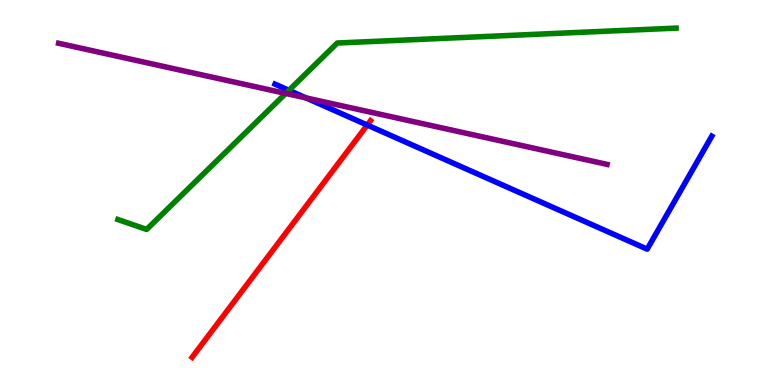[{'lines': ['blue', 'red'], 'intersections': [{'x': 4.74, 'y': 6.75}]}, {'lines': ['green', 'red'], 'intersections': []}, {'lines': ['purple', 'red'], 'intersections': []}, {'lines': ['blue', 'green'], 'intersections': [{'x': 3.73, 'y': 7.65}]}, {'lines': ['blue', 'purple'], 'intersections': [{'x': 3.95, 'y': 7.46}]}, {'lines': ['green', 'purple'], 'intersections': [{'x': 3.69, 'y': 7.57}]}]